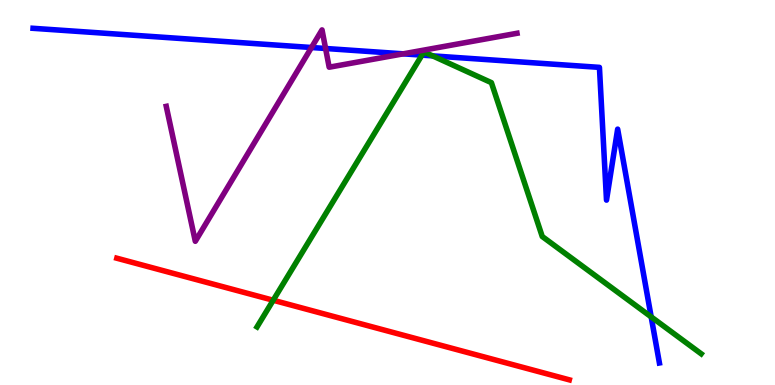[{'lines': ['blue', 'red'], 'intersections': []}, {'lines': ['green', 'red'], 'intersections': [{'x': 3.53, 'y': 2.2}]}, {'lines': ['purple', 'red'], 'intersections': []}, {'lines': ['blue', 'green'], 'intersections': [{'x': 5.44, 'y': 8.57}, {'x': 5.58, 'y': 8.55}, {'x': 8.4, 'y': 1.77}]}, {'lines': ['blue', 'purple'], 'intersections': [{'x': 4.02, 'y': 8.77}, {'x': 4.2, 'y': 8.74}, {'x': 5.2, 'y': 8.6}]}, {'lines': ['green', 'purple'], 'intersections': []}]